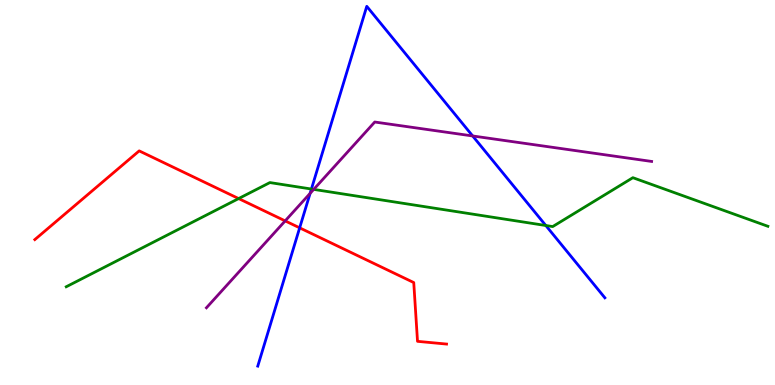[{'lines': ['blue', 'red'], 'intersections': [{'x': 3.87, 'y': 4.08}]}, {'lines': ['green', 'red'], 'intersections': [{'x': 3.08, 'y': 4.84}]}, {'lines': ['purple', 'red'], 'intersections': [{'x': 3.68, 'y': 4.26}]}, {'lines': ['blue', 'green'], 'intersections': [{'x': 4.02, 'y': 5.09}, {'x': 7.04, 'y': 4.14}]}, {'lines': ['blue', 'purple'], 'intersections': [{'x': 4.0, 'y': 4.98}, {'x': 6.1, 'y': 6.47}]}, {'lines': ['green', 'purple'], 'intersections': [{'x': 4.05, 'y': 5.08}]}]